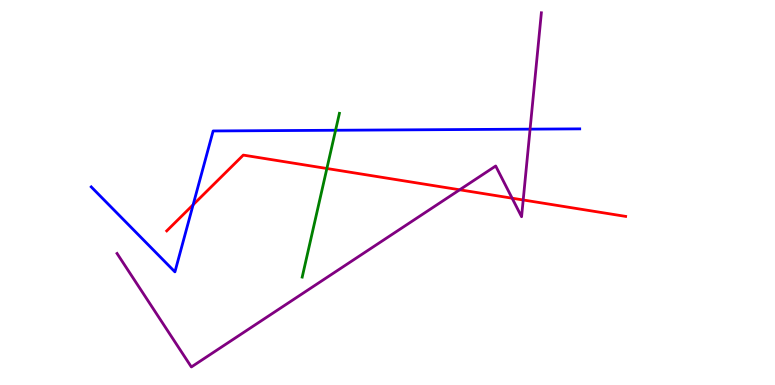[{'lines': ['blue', 'red'], 'intersections': [{'x': 2.49, 'y': 4.68}]}, {'lines': ['green', 'red'], 'intersections': [{'x': 4.22, 'y': 5.62}]}, {'lines': ['purple', 'red'], 'intersections': [{'x': 5.93, 'y': 5.07}, {'x': 6.61, 'y': 4.85}, {'x': 6.75, 'y': 4.81}]}, {'lines': ['blue', 'green'], 'intersections': [{'x': 4.33, 'y': 6.62}]}, {'lines': ['blue', 'purple'], 'intersections': [{'x': 6.84, 'y': 6.65}]}, {'lines': ['green', 'purple'], 'intersections': []}]